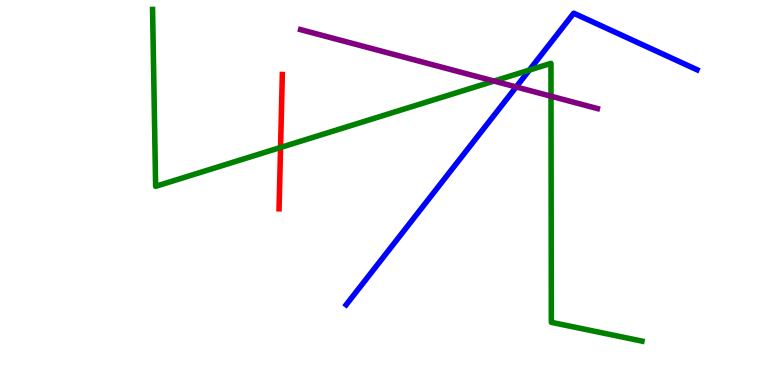[{'lines': ['blue', 'red'], 'intersections': []}, {'lines': ['green', 'red'], 'intersections': [{'x': 3.62, 'y': 6.17}]}, {'lines': ['purple', 'red'], 'intersections': []}, {'lines': ['blue', 'green'], 'intersections': [{'x': 6.83, 'y': 8.18}]}, {'lines': ['blue', 'purple'], 'intersections': [{'x': 6.66, 'y': 7.74}]}, {'lines': ['green', 'purple'], 'intersections': [{'x': 6.37, 'y': 7.89}, {'x': 7.11, 'y': 7.5}]}]